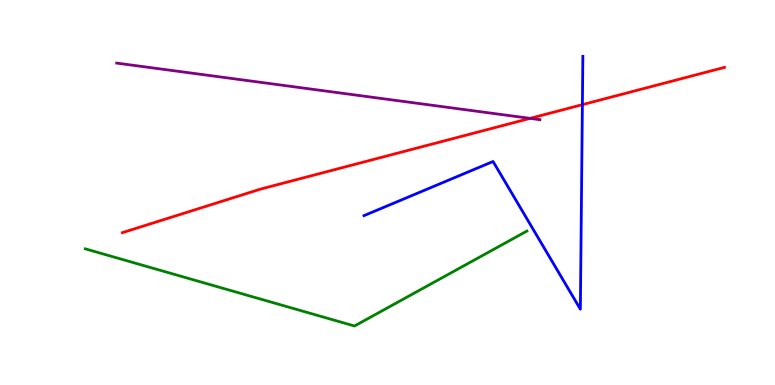[{'lines': ['blue', 'red'], 'intersections': [{'x': 7.51, 'y': 7.28}]}, {'lines': ['green', 'red'], 'intersections': []}, {'lines': ['purple', 'red'], 'intersections': [{'x': 6.84, 'y': 6.93}]}, {'lines': ['blue', 'green'], 'intersections': []}, {'lines': ['blue', 'purple'], 'intersections': []}, {'lines': ['green', 'purple'], 'intersections': []}]